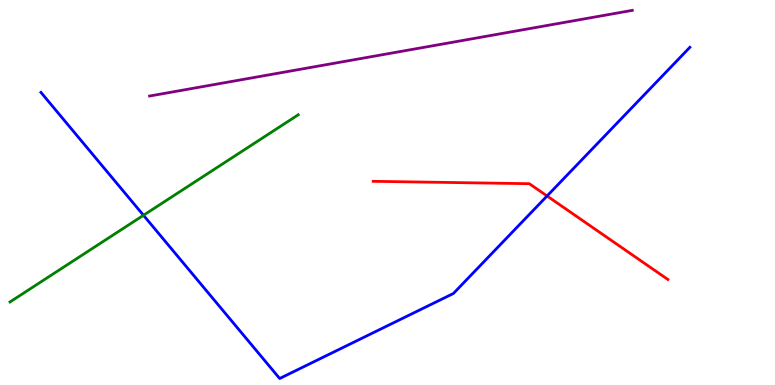[{'lines': ['blue', 'red'], 'intersections': [{'x': 7.06, 'y': 4.91}]}, {'lines': ['green', 'red'], 'intersections': []}, {'lines': ['purple', 'red'], 'intersections': []}, {'lines': ['blue', 'green'], 'intersections': [{'x': 1.85, 'y': 4.41}]}, {'lines': ['blue', 'purple'], 'intersections': []}, {'lines': ['green', 'purple'], 'intersections': []}]